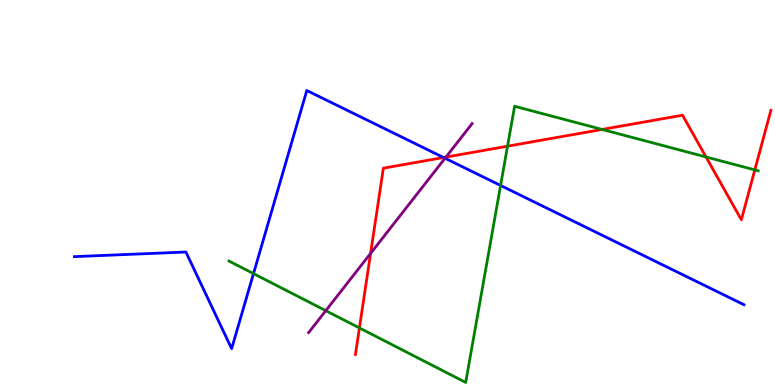[{'lines': ['blue', 'red'], 'intersections': [{'x': 5.72, 'y': 5.91}]}, {'lines': ['green', 'red'], 'intersections': [{'x': 4.64, 'y': 1.48}, {'x': 6.55, 'y': 6.2}, {'x': 7.77, 'y': 6.64}, {'x': 9.11, 'y': 5.92}, {'x': 9.74, 'y': 5.59}]}, {'lines': ['purple', 'red'], 'intersections': [{'x': 4.78, 'y': 3.42}, {'x': 5.75, 'y': 5.92}]}, {'lines': ['blue', 'green'], 'intersections': [{'x': 3.27, 'y': 2.89}, {'x': 6.46, 'y': 5.18}]}, {'lines': ['blue', 'purple'], 'intersections': [{'x': 5.74, 'y': 5.89}]}, {'lines': ['green', 'purple'], 'intersections': [{'x': 4.2, 'y': 1.93}]}]